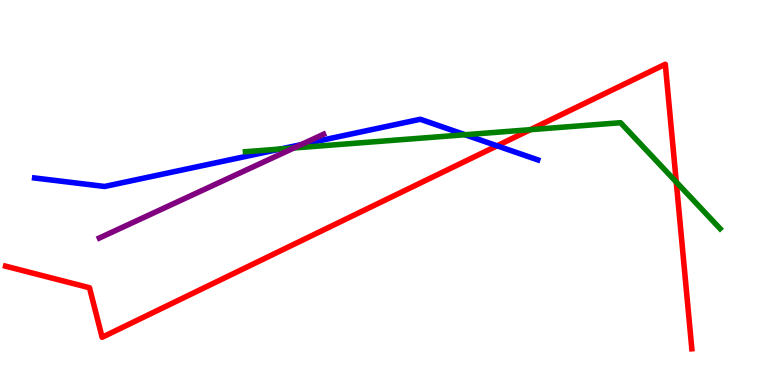[{'lines': ['blue', 'red'], 'intersections': [{'x': 6.41, 'y': 6.21}]}, {'lines': ['green', 'red'], 'intersections': [{'x': 6.84, 'y': 6.63}, {'x': 8.73, 'y': 5.27}]}, {'lines': ['purple', 'red'], 'intersections': []}, {'lines': ['blue', 'green'], 'intersections': [{'x': 3.62, 'y': 6.13}, {'x': 6.0, 'y': 6.5}]}, {'lines': ['blue', 'purple'], 'intersections': [{'x': 3.89, 'y': 6.24}]}, {'lines': ['green', 'purple'], 'intersections': [{'x': 3.79, 'y': 6.16}]}]